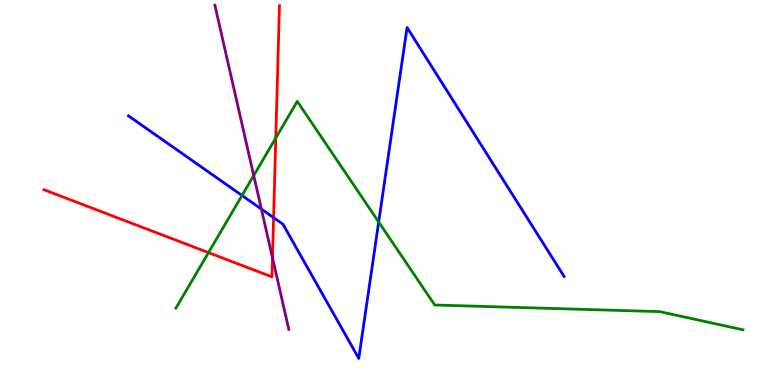[{'lines': ['blue', 'red'], 'intersections': [{'x': 3.53, 'y': 4.35}]}, {'lines': ['green', 'red'], 'intersections': [{'x': 2.69, 'y': 3.44}, {'x': 3.56, 'y': 6.42}]}, {'lines': ['purple', 'red'], 'intersections': [{'x': 3.52, 'y': 3.3}]}, {'lines': ['blue', 'green'], 'intersections': [{'x': 3.12, 'y': 4.92}, {'x': 4.89, 'y': 4.23}]}, {'lines': ['blue', 'purple'], 'intersections': [{'x': 3.37, 'y': 4.57}]}, {'lines': ['green', 'purple'], 'intersections': [{'x': 3.27, 'y': 5.44}]}]